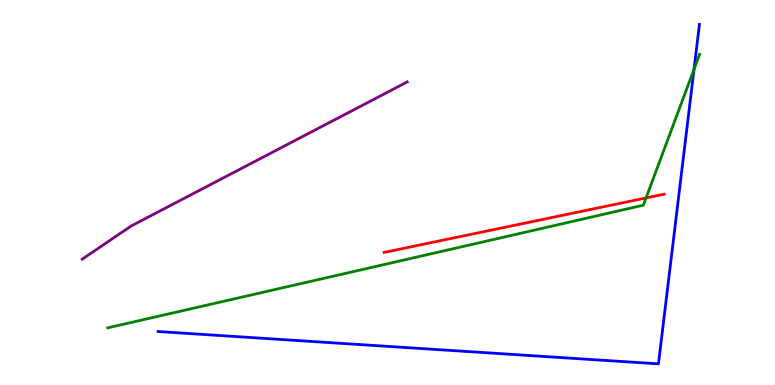[{'lines': ['blue', 'red'], 'intersections': []}, {'lines': ['green', 'red'], 'intersections': [{'x': 8.34, 'y': 4.86}]}, {'lines': ['purple', 'red'], 'intersections': []}, {'lines': ['blue', 'green'], 'intersections': [{'x': 8.96, 'y': 8.2}]}, {'lines': ['blue', 'purple'], 'intersections': []}, {'lines': ['green', 'purple'], 'intersections': []}]